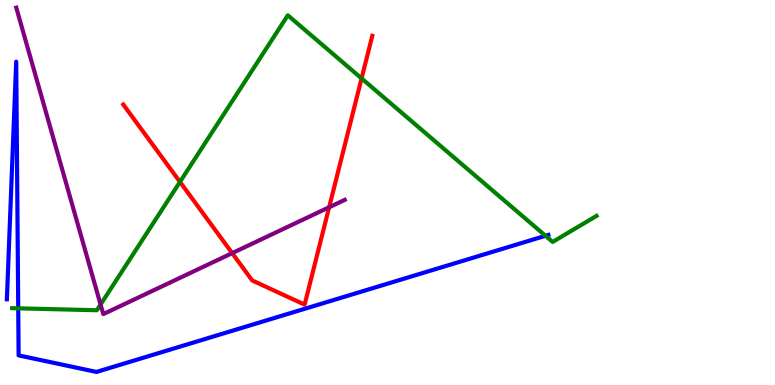[{'lines': ['blue', 'red'], 'intersections': []}, {'lines': ['green', 'red'], 'intersections': [{'x': 2.32, 'y': 5.28}, {'x': 4.67, 'y': 7.96}]}, {'lines': ['purple', 'red'], 'intersections': [{'x': 3.0, 'y': 3.42}, {'x': 4.25, 'y': 4.62}]}, {'lines': ['blue', 'green'], 'intersections': [{'x': 0.235, 'y': 1.99}, {'x': 7.04, 'y': 3.88}]}, {'lines': ['blue', 'purple'], 'intersections': []}, {'lines': ['green', 'purple'], 'intersections': [{'x': 1.3, 'y': 2.09}]}]